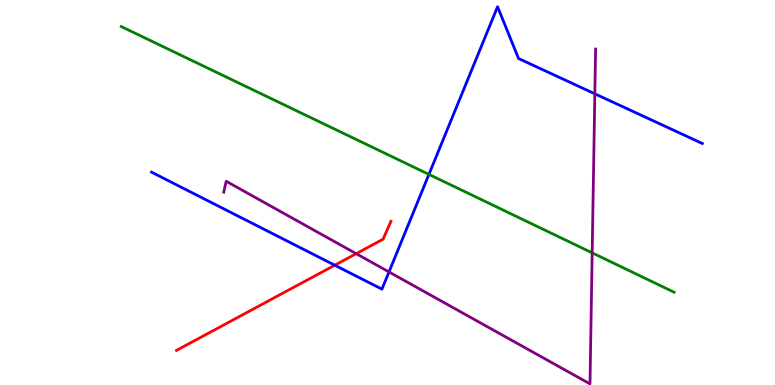[{'lines': ['blue', 'red'], 'intersections': [{'x': 4.32, 'y': 3.11}]}, {'lines': ['green', 'red'], 'intersections': []}, {'lines': ['purple', 'red'], 'intersections': [{'x': 4.6, 'y': 3.41}]}, {'lines': ['blue', 'green'], 'intersections': [{'x': 5.53, 'y': 5.47}]}, {'lines': ['blue', 'purple'], 'intersections': [{'x': 5.02, 'y': 2.94}, {'x': 7.68, 'y': 7.56}]}, {'lines': ['green', 'purple'], 'intersections': [{'x': 7.64, 'y': 3.43}]}]